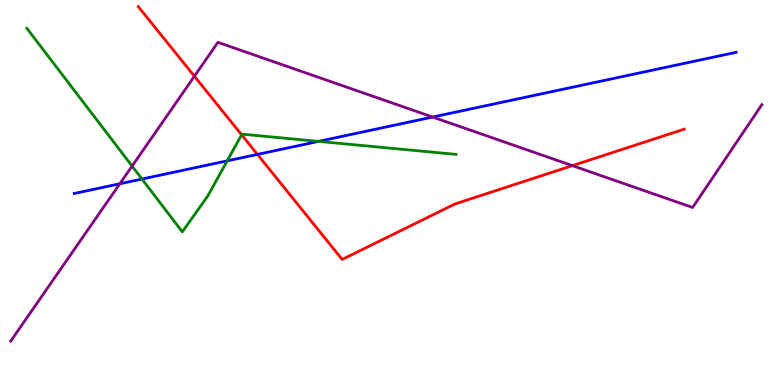[{'lines': ['blue', 'red'], 'intersections': [{'x': 3.32, 'y': 5.99}]}, {'lines': ['green', 'red'], 'intersections': [{'x': 3.12, 'y': 6.5}]}, {'lines': ['purple', 'red'], 'intersections': [{'x': 2.51, 'y': 8.02}, {'x': 7.39, 'y': 5.7}]}, {'lines': ['blue', 'green'], 'intersections': [{'x': 1.83, 'y': 5.35}, {'x': 2.93, 'y': 5.82}, {'x': 4.11, 'y': 6.33}]}, {'lines': ['blue', 'purple'], 'intersections': [{'x': 1.55, 'y': 5.23}, {'x': 5.58, 'y': 6.96}]}, {'lines': ['green', 'purple'], 'intersections': [{'x': 1.7, 'y': 5.69}]}]